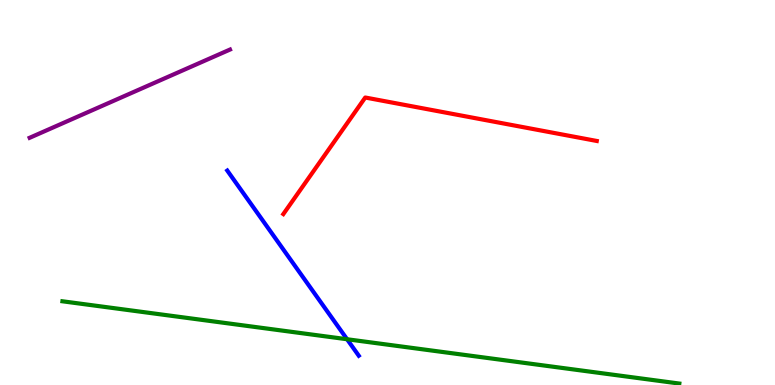[{'lines': ['blue', 'red'], 'intersections': []}, {'lines': ['green', 'red'], 'intersections': []}, {'lines': ['purple', 'red'], 'intersections': []}, {'lines': ['blue', 'green'], 'intersections': [{'x': 4.48, 'y': 1.19}]}, {'lines': ['blue', 'purple'], 'intersections': []}, {'lines': ['green', 'purple'], 'intersections': []}]